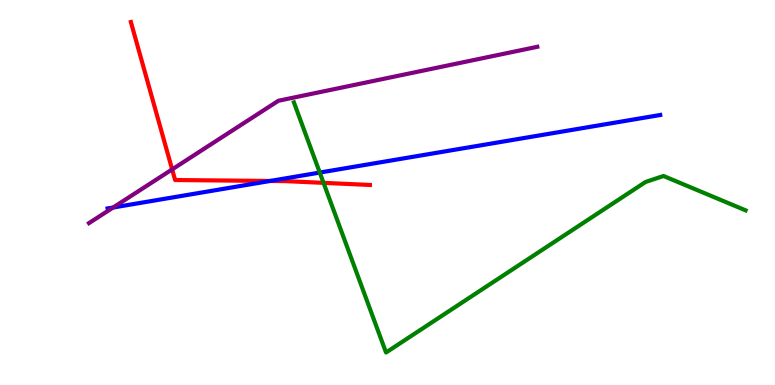[{'lines': ['blue', 'red'], 'intersections': [{'x': 3.48, 'y': 5.3}]}, {'lines': ['green', 'red'], 'intersections': [{'x': 4.17, 'y': 5.25}]}, {'lines': ['purple', 'red'], 'intersections': [{'x': 2.22, 'y': 5.6}]}, {'lines': ['blue', 'green'], 'intersections': [{'x': 4.13, 'y': 5.52}]}, {'lines': ['blue', 'purple'], 'intersections': [{'x': 1.46, 'y': 4.61}]}, {'lines': ['green', 'purple'], 'intersections': []}]